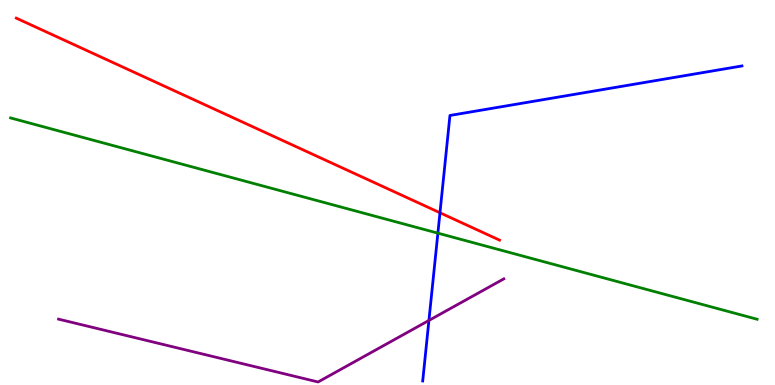[{'lines': ['blue', 'red'], 'intersections': [{'x': 5.68, 'y': 4.47}]}, {'lines': ['green', 'red'], 'intersections': []}, {'lines': ['purple', 'red'], 'intersections': []}, {'lines': ['blue', 'green'], 'intersections': [{'x': 5.65, 'y': 3.94}]}, {'lines': ['blue', 'purple'], 'intersections': [{'x': 5.53, 'y': 1.68}]}, {'lines': ['green', 'purple'], 'intersections': []}]